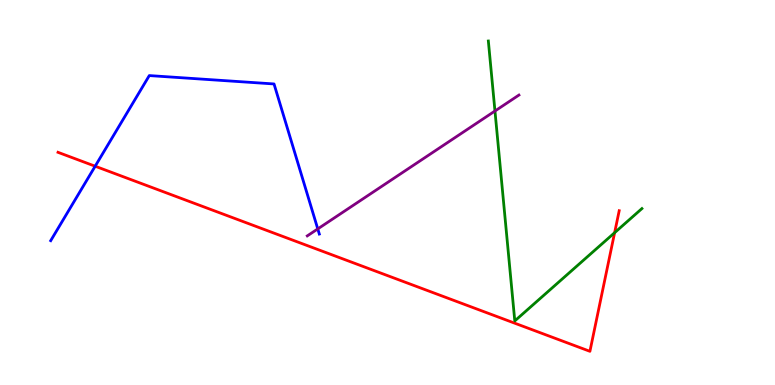[{'lines': ['blue', 'red'], 'intersections': [{'x': 1.23, 'y': 5.68}]}, {'lines': ['green', 'red'], 'intersections': [{'x': 7.93, 'y': 3.96}]}, {'lines': ['purple', 'red'], 'intersections': []}, {'lines': ['blue', 'green'], 'intersections': []}, {'lines': ['blue', 'purple'], 'intersections': [{'x': 4.1, 'y': 4.05}]}, {'lines': ['green', 'purple'], 'intersections': [{'x': 6.39, 'y': 7.12}]}]